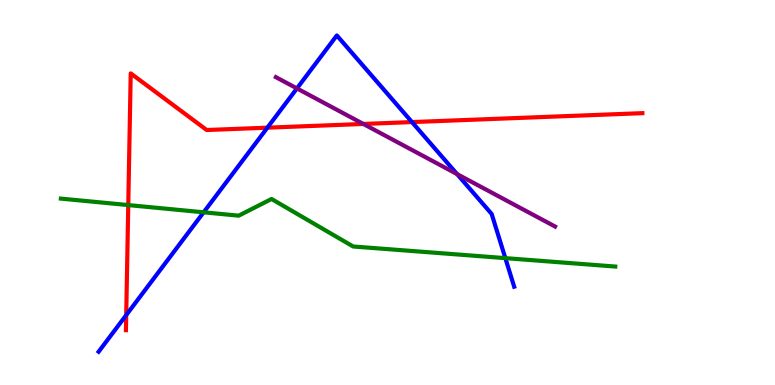[{'lines': ['blue', 'red'], 'intersections': [{'x': 1.63, 'y': 1.82}, {'x': 3.45, 'y': 6.68}, {'x': 5.32, 'y': 6.83}]}, {'lines': ['green', 'red'], 'intersections': [{'x': 1.66, 'y': 4.67}]}, {'lines': ['purple', 'red'], 'intersections': [{'x': 4.69, 'y': 6.78}]}, {'lines': ['blue', 'green'], 'intersections': [{'x': 2.63, 'y': 4.49}, {'x': 6.52, 'y': 3.3}]}, {'lines': ['blue', 'purple'], 'intersections': [{'x': 3.83, 'y': 7.7}, {'x': 5.9, 'y': 5.48}]}, {'lines': ['green', 'purple'], 'intersections': []}]